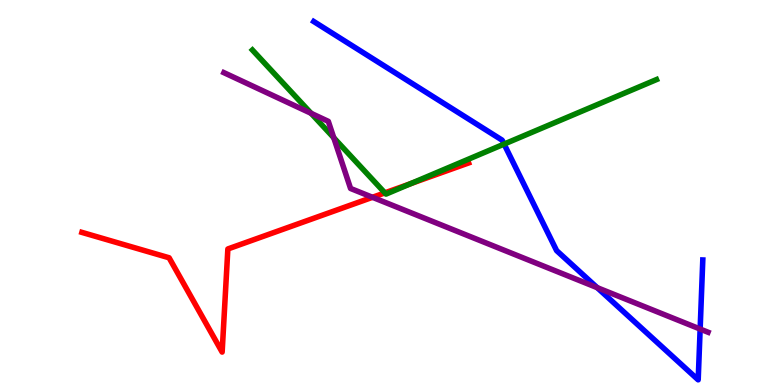[{'lines': ['blue', 'red'], 'intersections': []}, {'lines': ['green', 'red'], 'intersections': [{'x': 4.97, 'y': 4.99}, {'x': 5.3, 'y': 5.23}]}, {'lines': ['purple', 'red'], 'intersections': [{'x': 4.81, 'y': 4.88}]}, {'lines': ['blue', 'green'], 'intersections': [{'x': 6.5, 'y': 6.26}]}, {'lines': ['blue', 'purple'], 'intersections': [{'x': 7.71, 'y': 2.53}, {'x': 9.03, 'y': 1.45}]}, {'lines': ['green', 'purple'], 'intersections': [{'x': 4.01, 'y': 7.06}, {'x': 4.31, 'y': 6.42}]}]